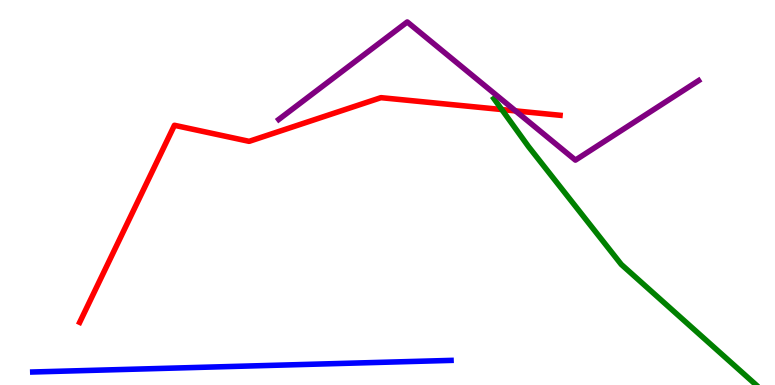[{'lines': ['blue', 'red'], 'intersections': []}, {'lines': ['green', 'red'], 'intersections': [{'x': 6.47, 'y': 7.15}]}, {'lines': ['purple', 'red'], 'intersections': [{'x': 6.65, 'y': 7.12}]}, {'lines': ['blue', 'green'], 'intersections': []}, {'lines': ['blue', 'purple'], 'intersections': []}, {'lines': ['green', 'purple'], 'intersections': []}]